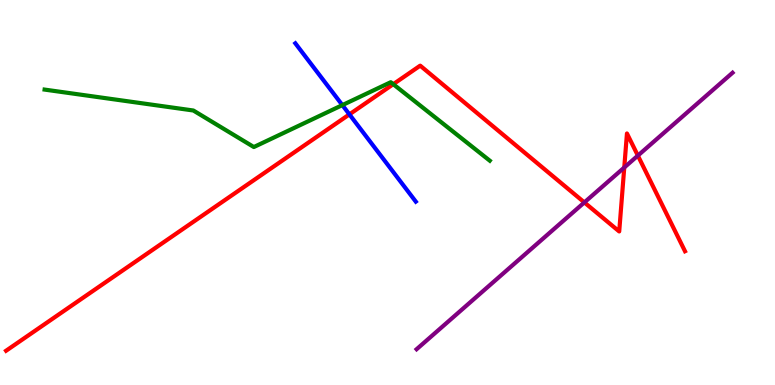[{'lines': ['blue', 'red'], 'intersections': [{'x': 4.51, 'y': 7.03}]}, {'lines': ['green', 'red'], 'intersections': [{'x': 5.07, 'y': 7.81}]}, {'lines': ['purple', 'red'], 'intersections': [{'x': 7.54, 'y': 4.74}, {'x': 8.06, 'y': 5.65}, {'x': 8.23, 'y': 5.96}]}, {'lines': ['blue', 'green'], 'intersections': [{'x': 4.42, 'y': 7.27}]}, {'lines': ['blue', 'purple'], 'intersections': []}, {'lines': ['green', 'purple'], 'intersections': []}]